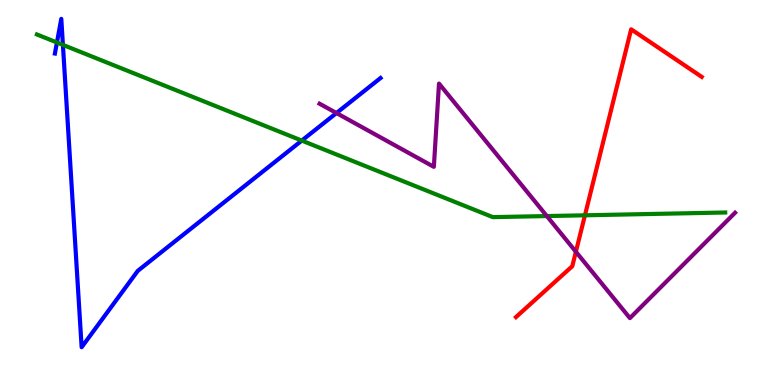[{'lines': ['blue', 'red'], 'intersections': []}, {'lines': ['green', 'red'], 'intersections': [{'x': 7.55, 'y': 4.41}]}, {'lines': ['purple', 'red'], 'intersections': [{'x': 7.43, 'y': 3.46}]}, {'lines': ['blue', 'green'], 'intersections': [{'x': 0.735, 'y': 8.9}, {'x': 0.812, 'y': 8.83}, {'x': 3.89, 'y': 6.35}]}, {'lines': ['blue', 'purple'], 'intersections': [{'x': 4.34, 'y': 7.06}]}, {'lines': ['green', 'purple'], 'intersections': [{'x': 7.06, 'y': 4.39}]}]